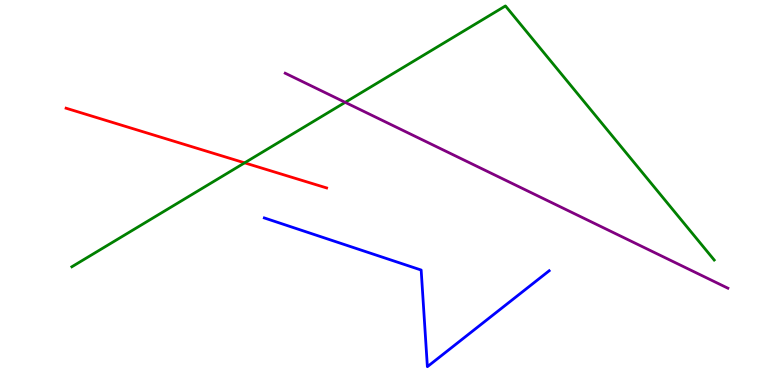[{'lines': ['blue', 'red'], 'intersections': []}, {'lines': ['green', 'red'], 'intersections': [{'x': 3.16, 'y': 5.77}]}, {'lines': ['purple', 'red'], 'intersections': []}, {'lines': ['blue', 'green'], 'intersections': []}, {'lines': ['blue', 'purple'], 'intersections': []}, {'lines': ['green', 'purple'], 'intersections': [{'x': 4.45, 'y': 7.34}]}]